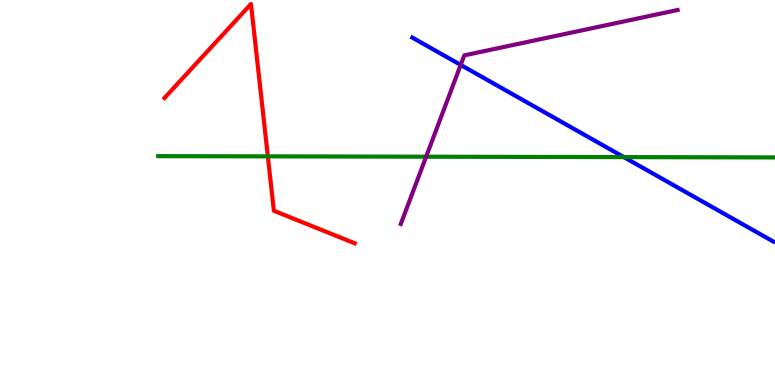[{'lines': ['blue', 'red'], 'intersections': []}, {'lines': ['green', 'red'], 'intersections': [{'x': 3.46, 'y': 5.94}]}, {'lines': ['purple', 'red'], 'intersections': []}, {'lines': ['blue', 'green'], 'intersections': [{'x': 8.05, 'y': 5.92}]}, {'lines': ['blue', 'purple'], 'intersections': [{'x': 5.94, 'y': 8.31}]}, {'lines': ['green', 'purple'], 'intersections': [{'x': 5.5, 'y': 5.93}]}]